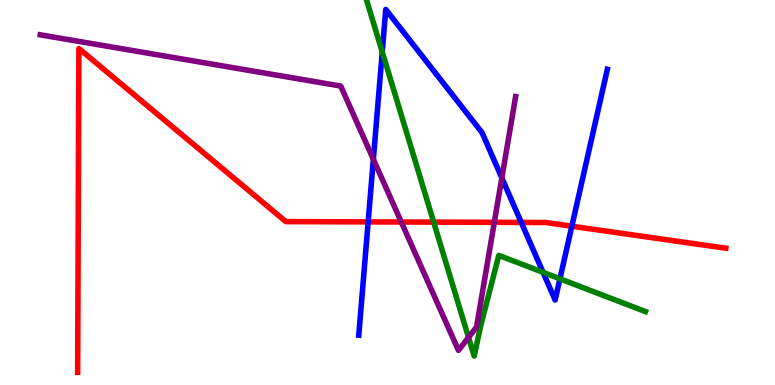[{'lines': ['blue', 'red'], 'intersections': [{'x': 4.75, 'y': 4.24}, {'x': 6.73, 'y': 4.22}, {'x': 7.38, 'y': 4.12}]}, {'lines': ['green', 'red'], 'intersections': [{'x': 5.6, 'y': 4.23}]}, {'lines': ['purple', 'red'], 'intersections': [{'x': 5.18, 'y': 4.23}, {'x': 6.38, 'y': 4.23}]}, {'lines': ['blue', 'green'], 'intersections': [{'x': 4.93, 'y': 8.65}, {'x': 7.01, 'y': 2.93}, {'x': 7.22, 'y': 2.76}]}, {'lines': ['blue', 'purple'], 'intersections': [{'x': 4.82, 'y': 5.86}, {'x': 6.48, 'y': 5.38}]}, {'lines': ['green', 'purple'], 'intersections': [{'x': 6.05, 'y': 1.24}]}]